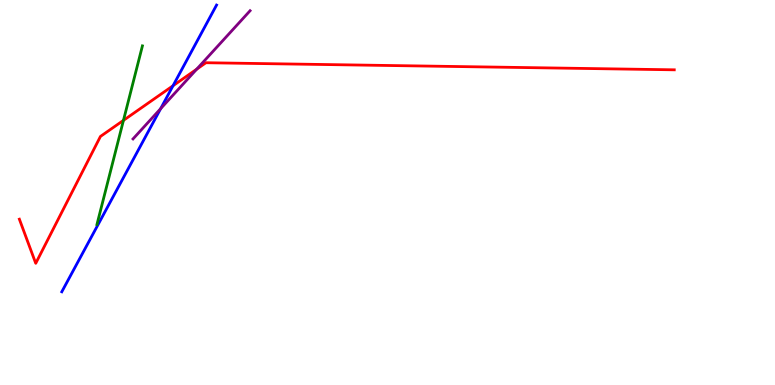[{'lines': ['blue', 'red'], 'intersections': [{'x': 2.23, 'y': 7.77}]}, {'lines': ['green', 'red'], 'intersections': [{'x': 1.59, 'y': 6.87}]}, {'lines': ['purple', 'red'], 'intersections': [{'x': 2.54, 'y': 8.2}]}, {'lines': ['blue', 'green'], 'intersections': []}, {'lines': ['blue', 'purple'], 'intersections': [{'x': 2.07, 'y': 7.18}]}, {'lines': ['green', 'purple'], 'intersections': []}]